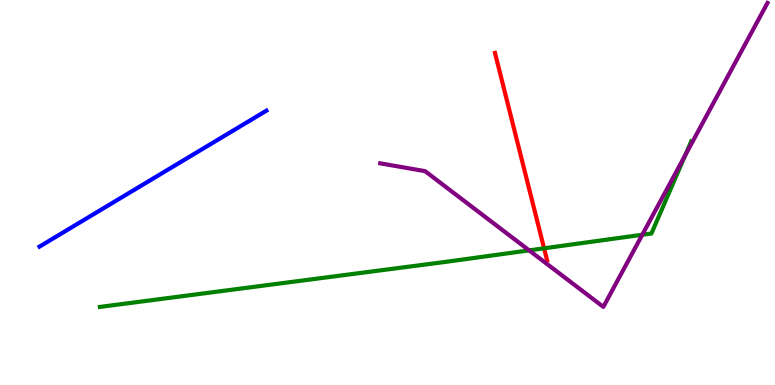[{'lines': ['blue', 'red'], 'intersections': []}, {'lines': ['green', 'red'], 'intersections': [{'x': 7.02, 'y': 3.55}]}, {'lines': ['purple', 'red'], 'intersections': []}, {'lines': ['blue', 'green'], 'intersections': []}, {'lines': ['blue', 'purple'], 'intersections': []}, {'lines': ['green', 'purple'], 'intersections': [{'x': 6.83, 'y': 3.5}, {'x': 8.29, 'y': 3.9}, {'x': 8.84, 'y': 5.97}]}]